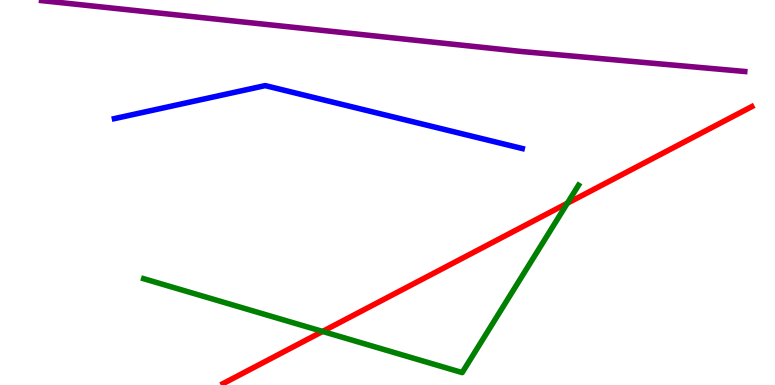[{'lines': ['blue', 'red'], 'intersections': []}, {'lines': ['green', 'red'], 'intersections': [{'x': 4.16, 'y': 1.39}, {'x': 7.32, 'y': 4.72}]}, {'lines': ['purple', 'red'], 'intersections': []}, {'lines': ['blue', 'green'], 'intersections': []}, {'lines': ['blue', 'purple'], 'intersections': []}, {'lines': ['green', 'purple'], 'intersections': []}]